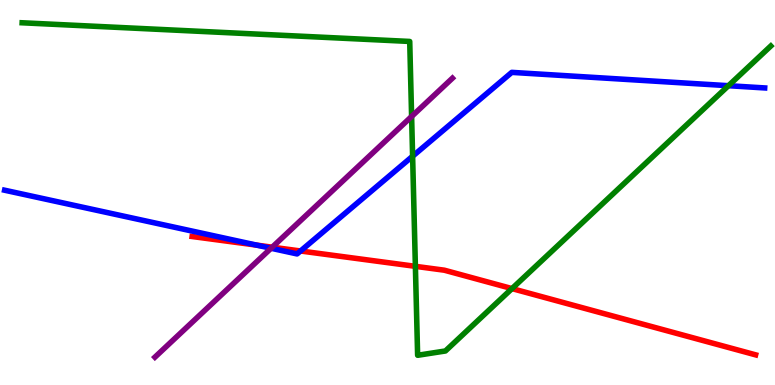[{'lines': ['blue', 'red'], 'intersections': [{'x': 3.31, 'y': 3.63}, {'x': 3.88, 'y': 3.48}]}, {'lines': ['green', 'red'], 'intersections': [{'x': 5.36, 'y': 3.08}, {'x': 6.61, 'y': 2.5}]}, {'lines': ['purple', 'red'], 'intersections': [{'x': 3.51, 'y': 3.58}]}, {'lines': ['blue', 'green'], 'intersections': [{'x': 5.32, 'y': 5.94}, {'x': 9.4, 'y': 7.77}]}, {'lines': ['blue', 'purple'], 'intersections': [{'x': 3.5, 'y': 3.55}]}, {'lines': ['green', 'purple'], 'intersections': [{'x': 5.31, 'y': 6.97}]}]